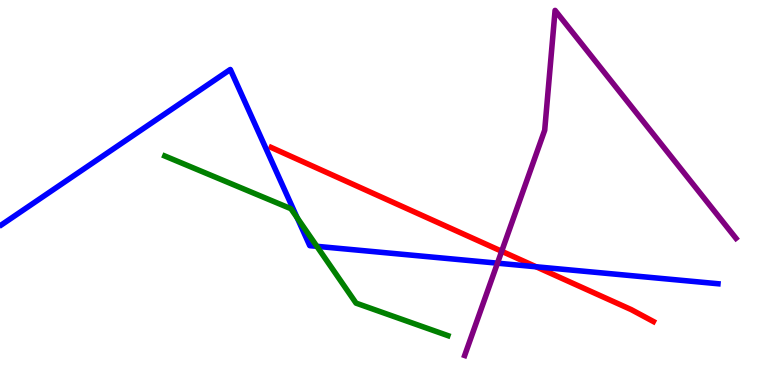[{'lines': ['blue', 'red'], 'intersections': [{'x': 6.92, 'y': 3.07}]}, {'lines': ['green', 'red'], 'intersections': []}, {'lines': ['purple', 'red'], 'intersections': [{'x': 6.47, 'y': 3.47}]}, {'lines': ['blue', 'green'], 'intersections': [{'x': 3.83, 'y': 4.34}, {'x': 4.09, 'y': 3.6}]}, {'lines': ['blue', 'purple'], 'intersections': [{'x': 6.42, 'y': 3.16}]}, {'lines': ['green', 'purple'], 'intersections': []}]